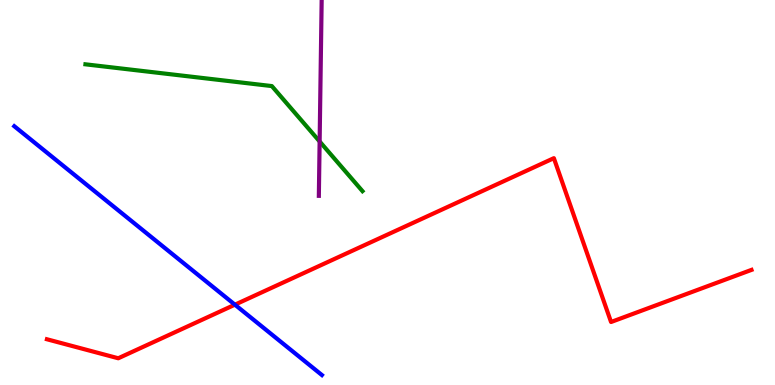[{'lines': ['blue', 'red'], 'intersections': [{'x': 3.03, 'y': 2.09}]}, {'lines': ['green', 'red'], 'intersections': []}, {'lines': ['purple', 'red'], 'intersections': []}, {'lines': ['blue', 'green'], 'intersections': []}, {'lines': ['blue', 'purple'], 'intersections': []}, {'lines': ['green', 'purple'], 'intersections': [{'x': 4.12, 'y': 6.33}]}]